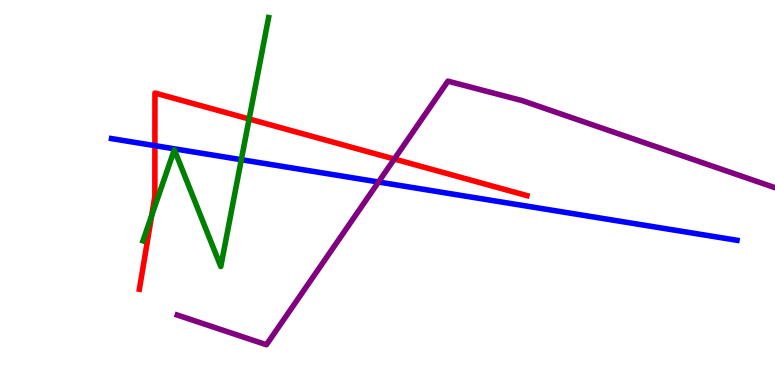[{'lines': ['blue', 'red'], 'intersections': [{'x': 2.0, 'y': 6.22}]}, {'lines': ['green', 'red'], 'intersections': [{'x': 1.96, 'y': 4.4}, {'x': 3.21, 'y': 6.91}]}, {'lines': ['purple', 'red'], 'intersections': [{'x': 5.09, 'y': 5.87}]}, {'lines': ['blue', 'green'], 'intersections': [{'x': 3.11, 'y': 5.85}]}, {'lines': ['blue', 'purple'], 'intersections': [{'x': 4.88, 'y': 5.27}]}, {'lines': ['green', 'purple'], 'intersections': []}]